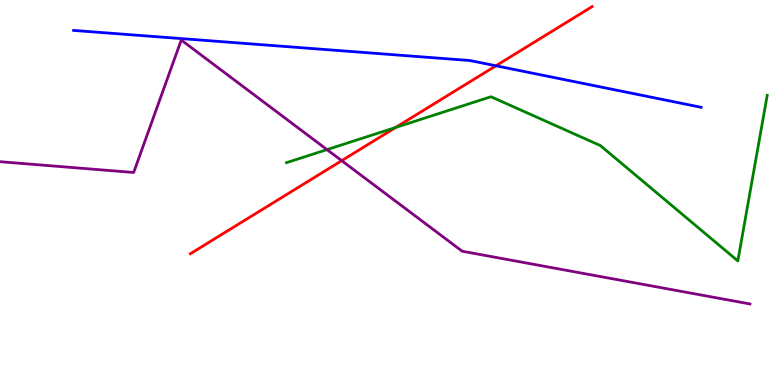[{'lines': ['blue', 'red'], 'intersections': [{'x': 6.4, 'y': 8.29}]}, {'lines': ['green', 'red'], 'intersections': [{'x': 5.1, 'y': 6.69}]}, {'lines': ['purple', 'red'], 'intersections': [{'x': 4.41, 'y': 5.83}]}, {'lines': ['blue', 'green'], 'intersections': []}, {'lines': ['blue', 'purple'], 'intersections': []}, {'lines': ['green', 'purple'], 'intersections': [{'x': 4.22, 'y': 6.11}]}]